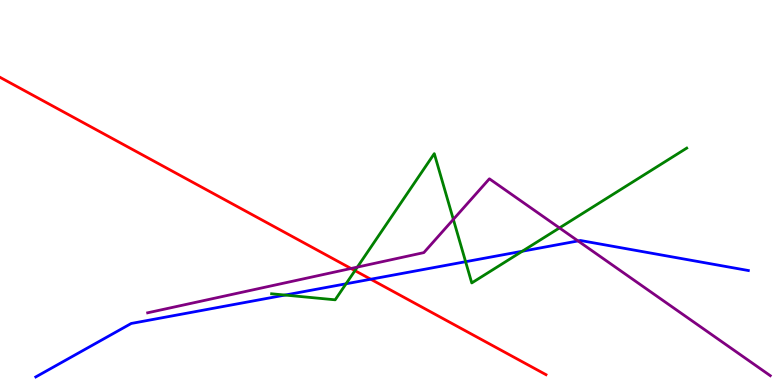[{'lines': ['blue', 'red'], 'intersections': [{'x': 4.78, 'y': 2.75}]}, {'lines': ['green', 'red'], 'intersections': [{'x': 4.58, 'y': 2.97}]}, {'lines': ['purple', 'red'], 'intersections': [{'x': 4.53, 'y': 3.03}]}, {'lines': ['blue', 'green'], 'intersections': [{'x': 3.68, 'y': 2.34}, {'x': 4.46, 'y': 2.63}, {'x': 6.01, 'y': 3.2}, {'x': 6.74, 'y': 3.47}]}, {'lines': ['blue', 'purple'], 'intersections': [{'x': 7.46, 'y': 3.74}]}, {'lines': ['green', 'purple'], 'intersections': [{'x': 4.61, 'y': 3.06}, {'x': 5.85, 'y': 4.3}, {'x': 7.22, 'y': 4.08}]}]